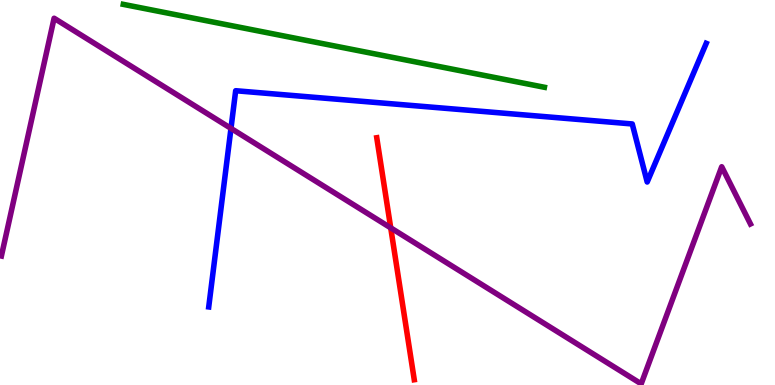[{'lines': ['blue', 'red'], 'intersections': []}, {'lines': ['green', 'red'], 'intersections': []}, {'lines': ['purple', 'red'], 'intersections': [{'x': 5.04, 'y': 4.08}]}, {'lines': ['blue', 'green'], 'intersections': []}, {'lines': ['blue', 'purple'], 'intersections': [{'x': 2.98, 'y': 6.67}]}, {'lines': ['green', 'purple'], 'intersections': []}]